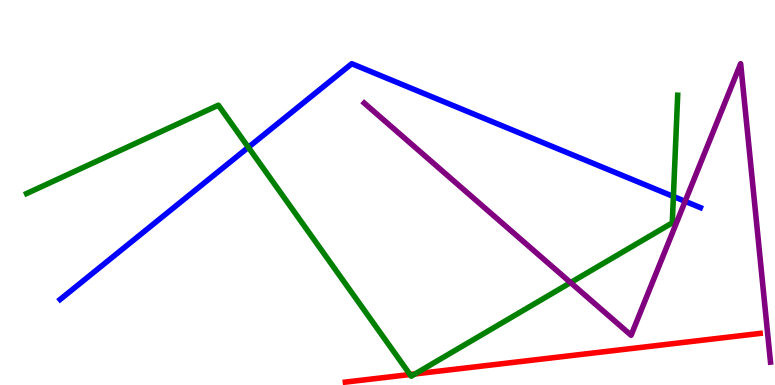[{'lines': ['blue', 'red'], 'intersections': []}, {'lines': ['green', 'red'], 'intersections': [{'x': 5.29, 'y': 0.272}, {'x': 5.36, 'y': 0.288}]}, {'lines': ['purple', 'red'], 'intersections': []}, {'lines': ['blue', 'green'], 'intersections': [{'x': 3.2, 'y': 6.17}, {'x': 8.69, 'y': 4.9}]}, {'lines': ['blue', 'purple'], 'intersections': [{'x': 8.84, 'y': 4.77}]}, {'lines': ['green', 'purple'], 'intersections': [{'x': 7.36, 'y': 2.66}]}]